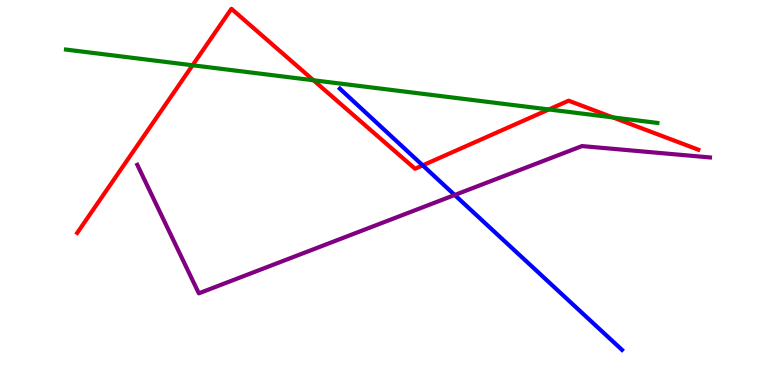[{'lines': ['blue', 'red'], 'intersections': [{'x': 5.45, 'y': 5.7}]}, {'lines': ['green', 'red'], 'intersections': [{'x': 2.48, 'y': 8.3}, {'x': 4.04, 'y': 7.92}, {'x': 7.08, 'y': 7.16}, {'x': 7.91, 'y': 6.95}]}, {'lines': ['purple', 'red'], 'intersections': []}, {'lines': ['blue', 'green'], 'intersections': []}, {'lines': ['blue', 'purple'], 'intersections': [{'x': 5.87, 'y': 4.94}]}, {'lines': ['green', 'purple'], 'intersections': []}]